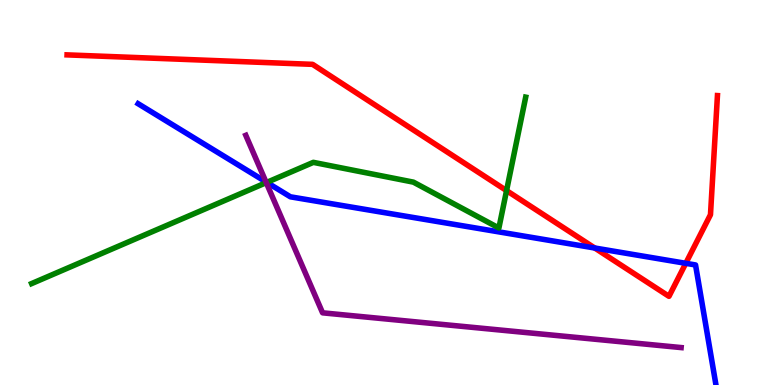[{'lines': ['blue', 'red'], 'intersections': [{'x': 7.67, 'y': 3.56}, {'x': 8.85, 'y': 3.16}]}, {'lines': ['green', 'red'], 'intersections': [{'x': 6.54, 'y': 5.05}]}, {'lines': ['purple', 'red'], 'intersections': []}, {'lines': ['blue', 'green'], 'intersections': [{'x': 3.44, 'y': 5.26}]}, {'lines': ['blue', 'purple'], 'intersections': [{'x': 3.43, 'y': 5.28}]}, {'lines': ['green', 'purple'], 'intersections': [{'x': 3.44, 'y': 5.26}]}]